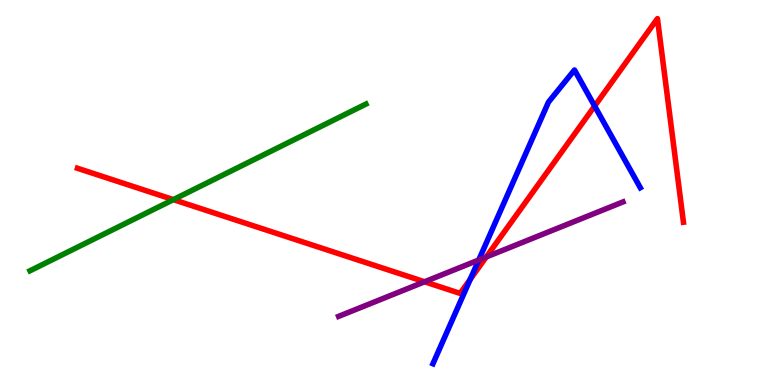[{'lines': ['blue', 'red'], 'intersections': [{'x': 6.07, 'y': 2.75}, {'x': 7.67, 'y': 7.25}]}, {'lines': ['green', 'red'], 'intersections': [{'x': 2.24, 'y': 4.81}]}, {'lines': ['purple', 'red'], 'intersections': [{'x': 5.48, 'y': 2.68}, {'x': 6.27, 'y': 3.33}]}, {'lines': ['blue', 'green'], 'intersections': []}, {'lines': ['blue', 'purple'], 'intersections': [{'x': 6.18, 'y': 3.25}]}, {'lines': ['green', 'purple'], 'intersections': []}]